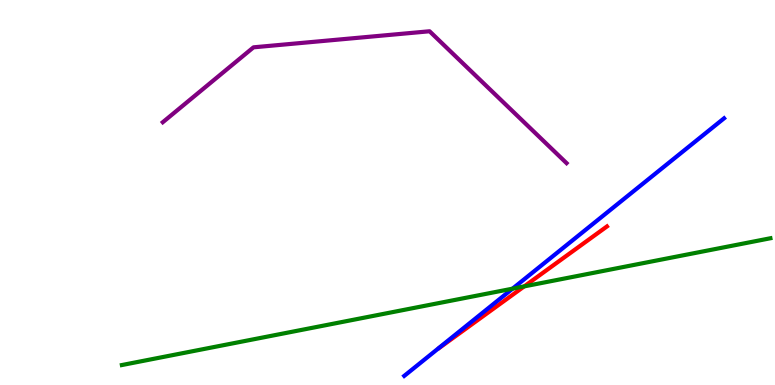[{'lines': ['blue', 'red'], 'intersections': []}, {'lines': ['green', 'red'], 'intersections': [{'x': 6.76, 'y': 2.56}]}, {'lines': ['purple', 'red'], 'intersections': []}, {'lines': ['blue', 'green'], 'intersections': [{'x': 6.61, 'y': 2.5}]}, {'lines': ['blue', 'purple'], 'intersections': []}, {'lines': ['green', 'purple'], 'intersections': []}]